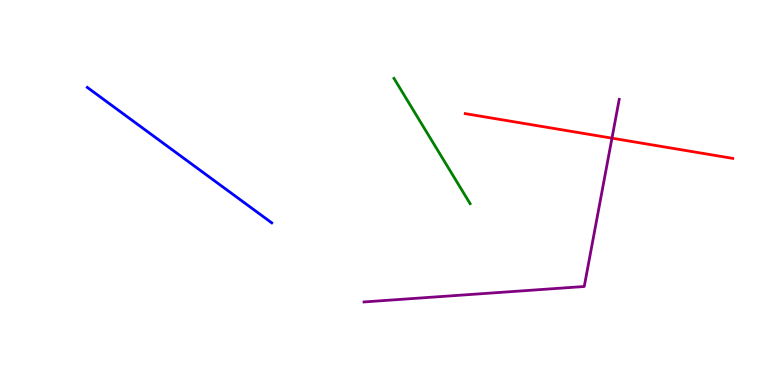[{'lines': ['blue', 'red'], 'intersections': []}, {'lines': ['green', 'red'], 'intersections': []}, {'lines': ['purple', 'red'], 'intersections': [{'x': 7.9, 'y': 6.41}]}, {'lines': ['blue', 'green'], 'intersections': []}, {'lines': ['blue', 'purple'], 'intersections': []}, {'lines': ['green', 'purple'], 'intersections': []}]